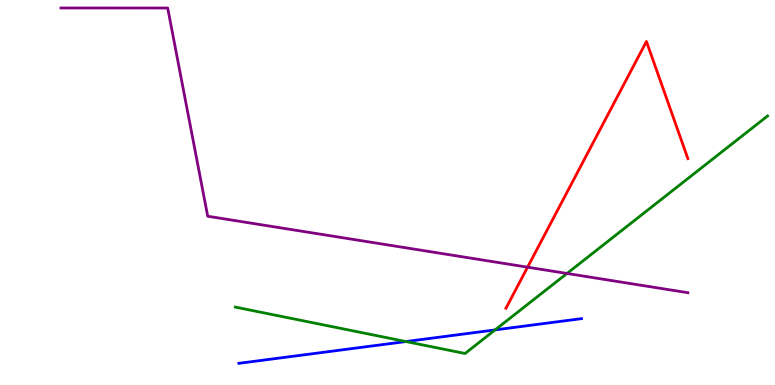[{'lines': ['blue', 'red'], 'intersections': []}, {'lines': ['green', 'red'], 'intersections': []}, {'lines': ['purple', 'red'], 'intersections': [{'x': 6.81, 'y': 3.06}]}, {'lines': ['blue', 'green'], 'intersections': [{'x': 5.24, 'y': 1.13}, {'x': 6.39, 'y': 1.43}]}, {'lines': ['blue', 'purple'], 'intersections': []}, {'lines': ['green', 'purple'], 'intersections': [{'x': 7.32, 'y': 2.9}]}]